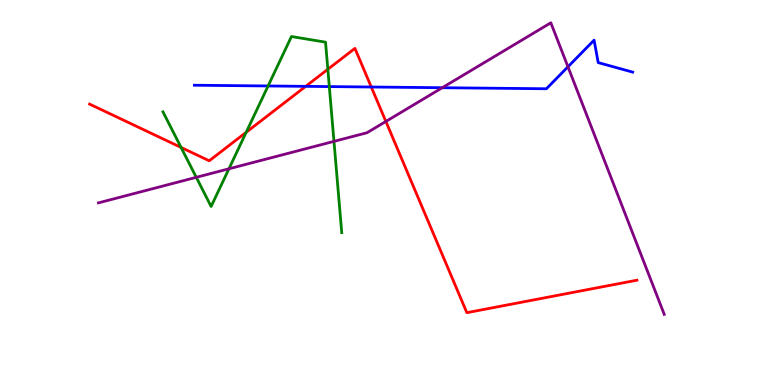[{'lines': ['blue', 'red'], 'intersections': [{'x': 3.94, 'y': 7.76}, {'x': 4.79, 'y': 7.74}]}, {'lines': ['green', 'red'], 'intersections': [{'x': 2.34, 'y': 6.17}, {'x': 3.18, 'y': 6.56}, {'x': 4.23, 'y': 8.2}]}, {'lines': ['purple', 'red'], 'intersections': [{'x': 4.98, 'y': 6.85}]}, {'lines': ['blue', 'green'], 'intersections': [{'x': 3.46, 'y': 7.77}, {'x': 4.25, 'y': 7.75}]}, {'lines': ['blue', 'purple'], 'intersections': [{'x': 5.71, 'y': 7.72}, {'x': 7.33, 'y': 8.26}]}, {'lines': ['green', 'purple'], 'intersections': [{'x': 2.53, 'y': 5.39}, {'x': 2.95, 'y': 5.62}, {'x': 4.31, 'y': 6.33}]}]